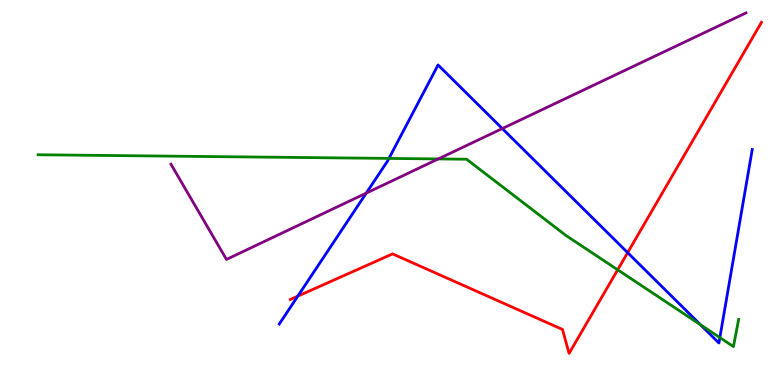[{'lines': ['blue', 'red'], 'intersections': [{'x': 3.84, 'y': 2.31}, {'x': 8.1, 'y': 3.44}]}, {'lines': ['green', 'red'], 'intersections': [{'x': 7.97, 'y': 2.99}]}, {'lines': ['purple', 'red'], 'intersections': []}, {'lines': ['blue', 'green'], 'intersections': [{'x': 5.02, 'y': 5.89}, {'x': 9.04, 'y': 1.57}, {'x': 9.29, 'y': 1.23}]}, {'lines': ['blue', 'purple'], 'intersections': [{'x': 4.73, 'y': 4.98}, {'x': 6.48, 'y': 6.66}]}, {'lines': ['green', 'purple'], 'intersections': [{'x': 5.66, 'y': 5.87}]}]